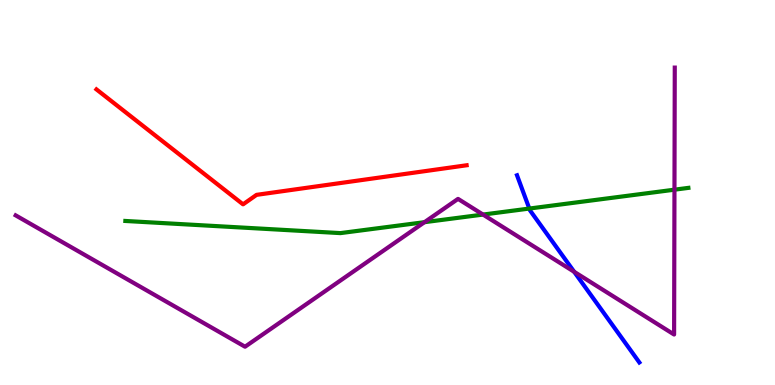[{'lines': ['blue', 'red'], 'intersections': []}, {'lines': ['green', 'red'], 'intersections': []}, {'lines': ['purple', 'red'], 'intersections': []}, {'lines': ['blue', 'green'], 'intersections': [{'x': 6.83, 'y': 4.58}]}, {'lines': ['blue', 'purple'], 'intersections': [{'x': 7.41, 'y': 2.94}]}, {'lines': ['green', 'purple'], 'intersections': [{'x': 5.48, 'y': 4.23}, {'x': 6.23, 'y': 4.43}, {'x': 8.7, 'y': 5.07}]}]